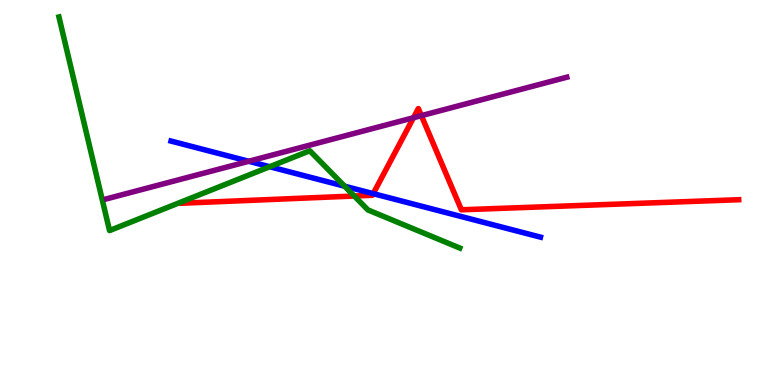[{'lines': ['blue', 'red'], 'intersections': [{'x': 4.82, 'y': 4.97}]}, {'lines': ['green', 'red'], 'intersections': [{'x': 4.57, 'y': 4.91}]}, {'lines': ['purple', 'red'], 'intersections': [{'x': 5.34, 'y': 6.94}, {'x': 5.44, 'y': 7.0}]}, {'lines': ['blue', 'green'], 'intersections': [{'x': 3.48, 'y': 5.67}, {'x': 4.45, 'y': 5.16}]}, {'lines': ['blue', 'purple'], 'intersections': [{'x': 3.21, 'y': 5.81}]}, {'lines': ['green', 'purple'], 'intersections': []}]